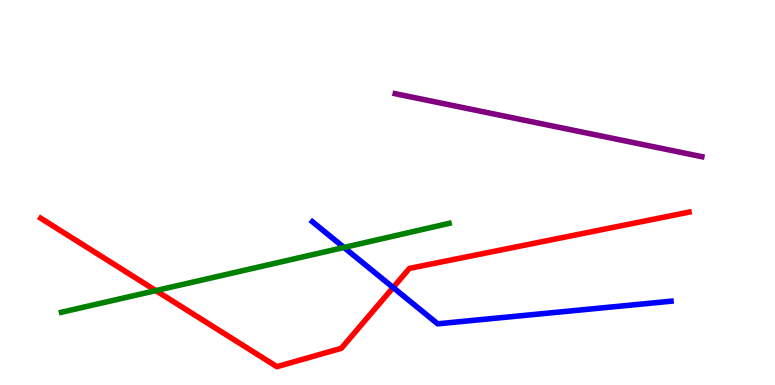[{'lines': ['blue', 'red'], 'intersections': [{'x': 5.07, 'y': 2.53}]}, {'lines': ['green', 'red'], 'intersections': [{'x': 2.01, 'y': 2.45}]}, {'lines': ['purple', 'red'], 'intersections': []}, {'lines': ['blue', 'green'], 'intersections': [{'x': 4.44, 'y': 3.57}]}, {'lines': ['blue', 'purple'], 'intersections': []}, {'lines': ['green', 'purple'], 'intersections': []}]